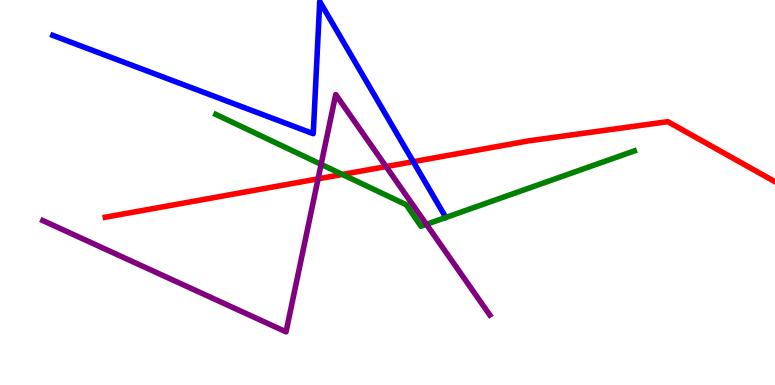[{'lines': ['blue', 'red'], 'intersections': [{'x': 5.33, 'y': 5.8}]}, {'lines': ['green', 'red'], 'intersections': [{'x': 4.42, 'y': 5.47}]}, {'lines': ['purple', 'red'], 'intersections': [{'x': 4.1, 'y': 5.35}, {'x': 4.98, 'y': 5.67}]}, {'lines': ['blue', 'green'], 'intersections': []}, {'lines': ['blue', 'purple'], 'intersections': []}, {'lines': ['green', 'purple'], 'intersections': [{'x': 4.14, 'y': 5.73}, {'x': 5.5, 'y': 4.17}]}]